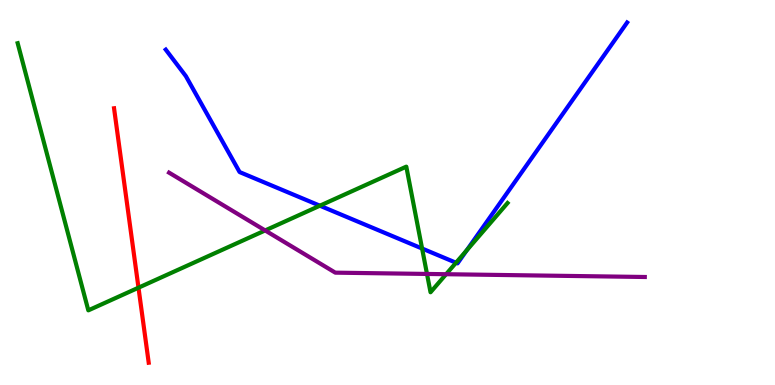[{'lines': ['blue', 'red'], 'intersections': []}, {'lines': ['green', 'red'], 'intersections': [{'x': 1.79, 'y': 2.53}]}, {'lines': ['purple', 'red'], 'intersections': []}, {'lines': ['blue', 'green'], 'intersections': [{'x': 4.13, 'y': 4.66}, {'x': 5.45, 'y': 3.54}, {'x': 5.88, 'y': 3.18}, {'x': 6.02, 'y': 3.5}]}, {'lines': ['blue', 'purple'], 'intersections': []}, {'lines': ['green', 'purple'], 'intersections': [{'x': 3.42, 'y': 4.01}, {'x': 5.51, 'y': 2.88}, {'x': 5.76, 'y': 2.88}]}]